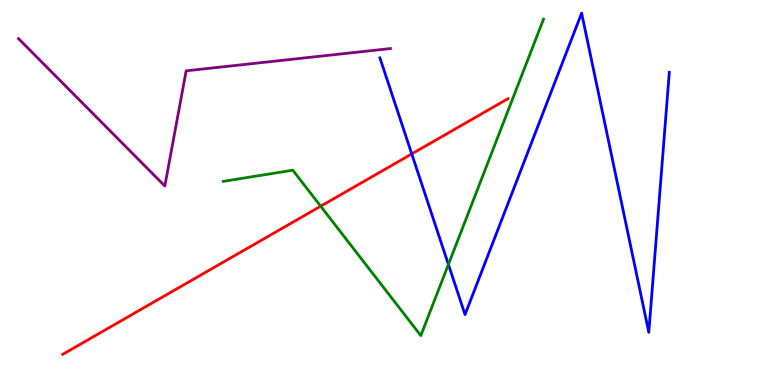[{'lines': ['blue', 'red'], 'intersections': [{'x': 5.31, 'y': 6.0}]}, {'lines': ['green', 'red'], 'intersections': [{'x': 4.14, 'y': 4.64}]}, {'lines': ['purple', 'red'], 'intersections': []}, {'lines': ['blue', 'green'], 'intersections': [{'x': 5.79, 'y': 3.13}]}, {'lines': ['blue', 'purple'], 'intersections': []}, {'lines': ['green', 'purple'], 'intersections': []}]